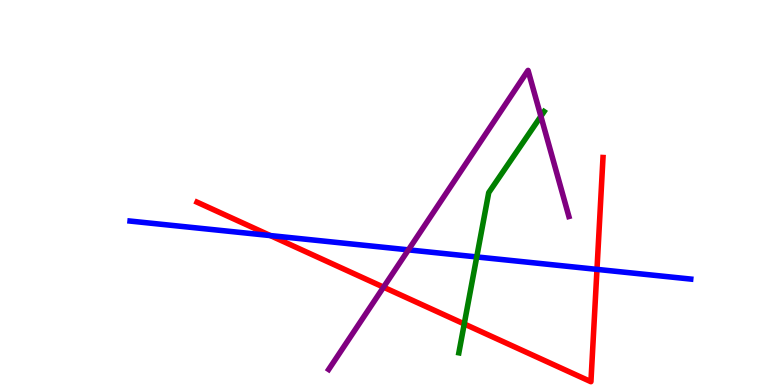[{'lines': ['blue', 'red'], 'intersections': [{'x': 3.49, 'y': 3.88}, {'x': 7.7, 'y': 3.0}]}, {'lines': ['green', 'red'], 'intersections': [{'x': 5.99, 'y': 1.59}]}, {'lines': ['purple', 'red'], 'intersections': [{'x': 4.95, 'y': 2.54}]}, {'lines': ['blue', 'green'], 'intersections': [{'x': 6.15, 'y': 3.33}]}, {'lines': ['blue', 'purple'], 'intersections': [{'x': 5.27, 'y': 3.51}]}, {'lines': ['green', 'purple'], 'intersections': [{'x': 6.98, 'y': 6.98}]}]